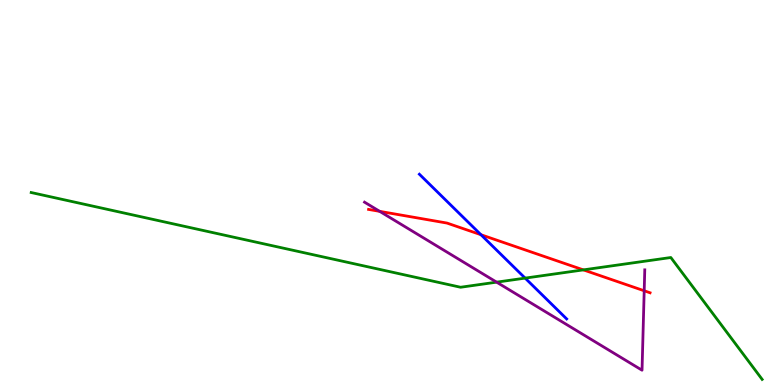[{'lines': ['blue', 'red'], 'intersections': [{'x': 6.21, 'y': 3.9}]}, {'lines': ['green', 'red'], 'intersections': [{'x': 7.53, 'y': 2.99}]}, {'lines': ['purple', 'red'], 'intersections': [{'x': 4.9, 'y': 4.51}, {'x': 8.31, 'y': 2.45}]}, {'lines': ['blue', 'green'], 'intersections': [{'x': 6.78, 'y': 2.78}]}, {'lines': ['blue', 'purple'], 'intersections': []}, {'lines': ['green', 'purple'], 'intersections': [{'x': 6.41, 'y': 2.67}]}]